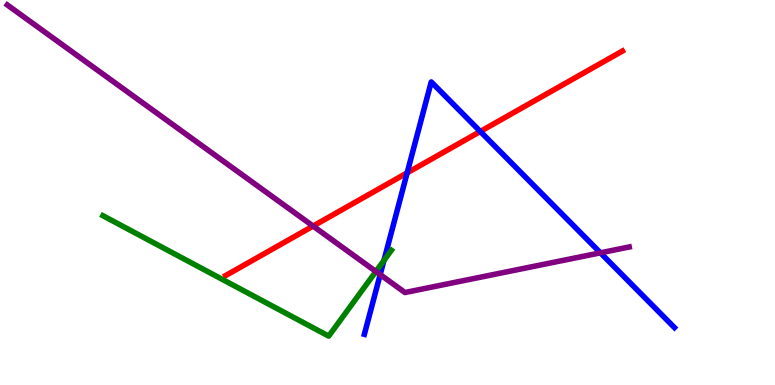[{'lines': ['blue', 'red'], 'intersections': [{'x': 5.25, 'y': 5.51}, {'x': 6.2, 'y': 6.59}]}, {'lines': ['green', 'red'], 'intersections': []}, {'lines': ['purple', 'red'], 'intersections': [{'x': 4.04, 'y': 4.13}]}, {'lines': ['blue', 'green'], 'intersections': [{'x': 4.95, 'y': 3.23}]}, {'lines': ['blue', 'purple'], 'intersections': [{'x': 4.91, 'y': 2.87}, {'x': 7.75, 'y': 3.43}]}, {'lines': ['green', 'purple'], 'intersections': [{'x': 4.85, 'y': 2.95}]}]